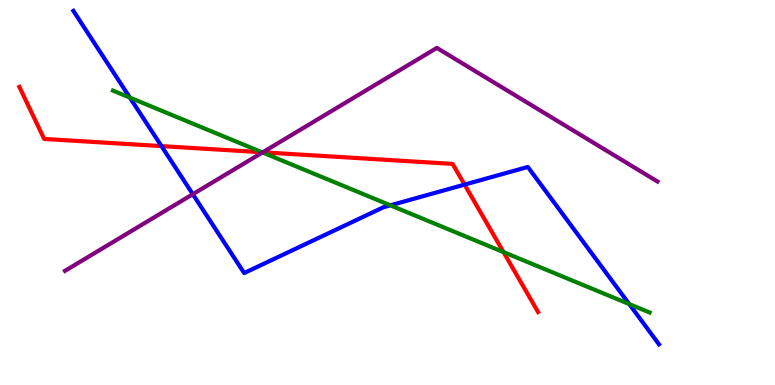[{'lines': ['blue', 'red'], 'intersections': [{'x': 2.08, 'y': 6.21}, {'x': 5.99, 'y': 5.2}]}, {'lines': ['green', 'red'], 'intersections': [{'x': 3.38, 'y': 6.05}, {'x': 6.5, 'y': 3.45}]}, {'lines': ['purple', 'red'], 'intersections': [{'x': 3.39, 'y': 6.04}]}, {'lines': ['blue', 'green'], 'intersections': [{'x': 1.68, 'y': 7.46}, {'x': 5.04, 'y': 4.67}, {'x': 8.12, 'y': 2.1}]}, {'lines': ['blue', 'purple'], 'intersections': [{'x': 2.49, 'y': 4.96}]}, {'lines': ['green', 'purple'], 'intersections': [{'x': 3.39, 'y': 6.04}]}]